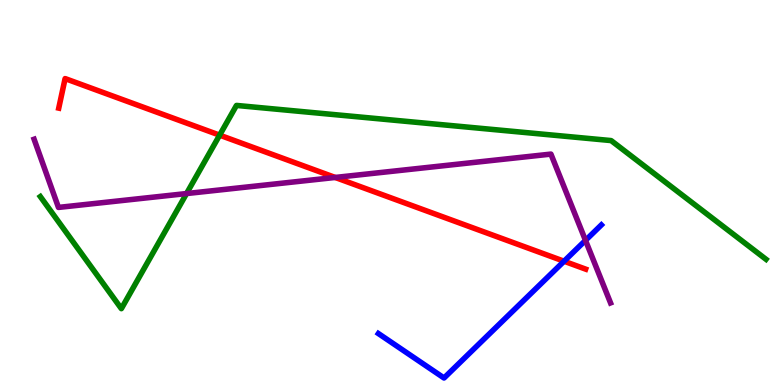[{'lines': ['blue', 'red'], 'intersections': [{'x': 7.28, 'y': 3.21}]}, {'lines': ['green', 'red'], 'intersections': [{'x': 2.83, 'y': 6.49}]}, {'lines': ['purple', 'red'], 'intersections': [{'x': 4.33, 'y': 5.39}]}, {'lines': ['blue', 'green'], 'intersections': []}, {'lines': ['blue', 'purple'], 'intersections': [{'x': 7.55, 'y': 3.76}]}, {'lines': ['green', 'purple'], 'intersections': [{'x': 2.41, 'y': 4.97}]}]